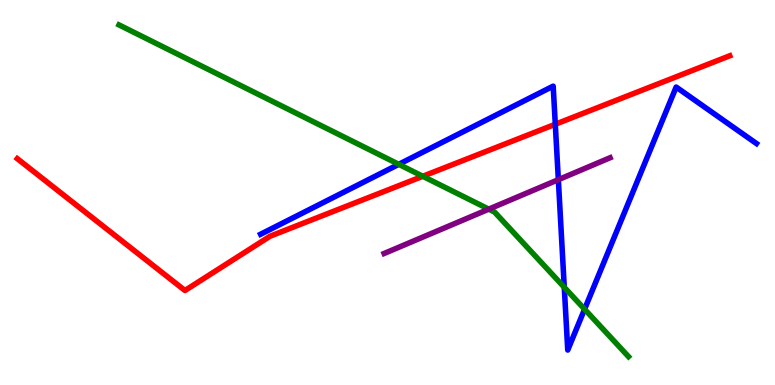[{'lines': ['blue', 'red'], 'intersections': [{'x': 7.17, 'y': 6.77}]}, {'lines': ['green', 'red'], 'intersections': [{'x': 5.46, 'y': 5.42}]}, {'lines': ['purple', 'red'], 'intersections': []}, {'lines': ['blue', 'green'], 'intersections': [{'x': 5.15, 'y': 5.73}, {'x': 7.28, 'y': 2.54}, {'x': 7.54, 'y': 1.97}]}, {'lines': ['blue', 'purple'], 'intersections': [{'x': 7.2, 'y': 5.33}]}, {'lines': ['green', 'purple'], 'intersections': [{'x': 6.31, 'y': 4.57}]}]